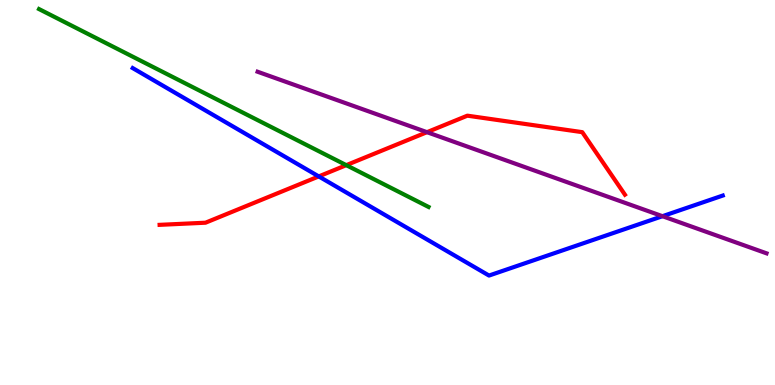[{'lines': ['blue', 'red'], 'intersections': [{'x': 4.11, 'y': 5.42}]}, {'lines': ['green', 'red'], 'intersections': [{'x': 4.47, 'y': 5.71}]}, {'lines': ['purple', 'red'], 'intersections': [{'x': 5.51, 'y': 6.57}]}, {'lines': ['blue', 'green'], 'intersections': []}, {'lines': ['blue', 'purple'], 'intersections': [{'x': 8.55, 'y': 4.38}]}, {'lines': ['green', 'purple'], 'intersections': []}]